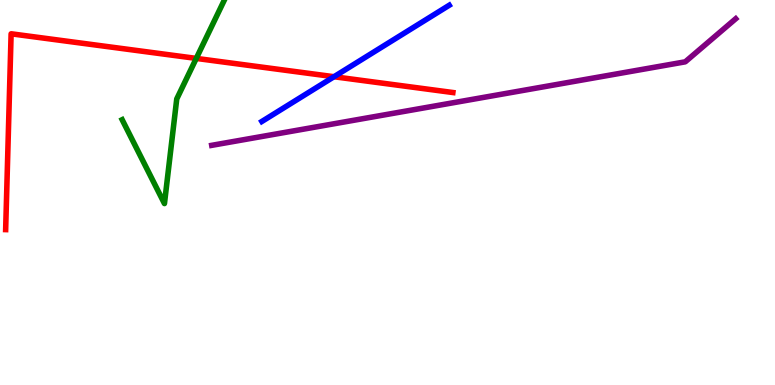[{'lines': ['blue', 'red'], 'intersections': [{'x': 4.31, 'y': 8.01}]}, {'lines': ['green', 'red'], 'intersections': [{'x': 2.53, 'y': 8.48}]}, {'lines': ['purple', 'red'], 'intersections': []}, {'lines': ['blue', 'green'], 'intersections': []}, {'lines': ['blue', 'purple'], 'intersections': []}, {'lines': ['green', 'purple'], 'intersections': []}]